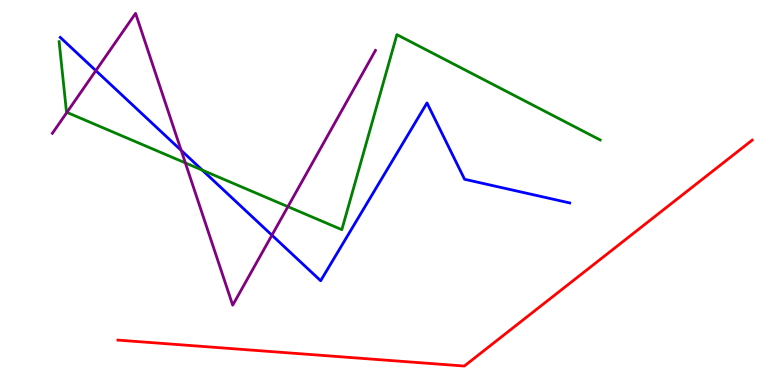[{'lines': ['blue', 'red'], 'intersections': []}, {'lines': ['green', 'red'], 'intersections': []}, {'lines': ['purple', 'red'], 'intersections': []}, {'lines': ['blue', 'green'], 'intersections': [{'x': 2.61, 'y': 5.58}]}, {'lines': ['blue', 'purple'], 'intersections': [{'x': 1.24, 'y': 8.17}, {'x': 2.34, 'y': 6.09}, {'x': 3.51, 'y': 3.89}]}, {'lines': ['green', 'purple'], 'intersections': [{'x': 0.863, 'y': 7.08}, {'x': 2.39, 'y': 5.77}, {'x': 3.72, 'y': 4.63}]}]